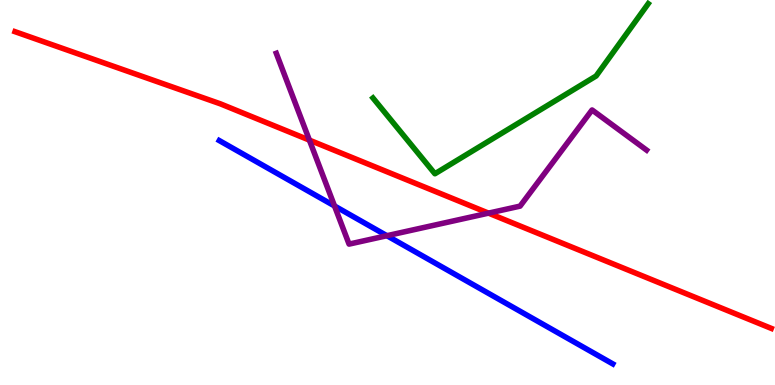[{'lines': ['blue', 'red'], 'intersections': []}, {'lines': ['green', 'red'], 'intersections': []}, {'lines': ['purple', 'red'], 'intersections': [{'x': 3.99, 'y': 6.36}, {'x': 6.3, 'y': 4.46}]}, {'lines': ['blue', 'green'], 'intersections': []}, {'lines': ['blue', 'purple'], 'intersections': [{'x': 4.32, 'y': 4.65}, {'x': 4.99, 'y': 3.88}]}, {'lines': ['green', 'purple'], 'intersections': []}]